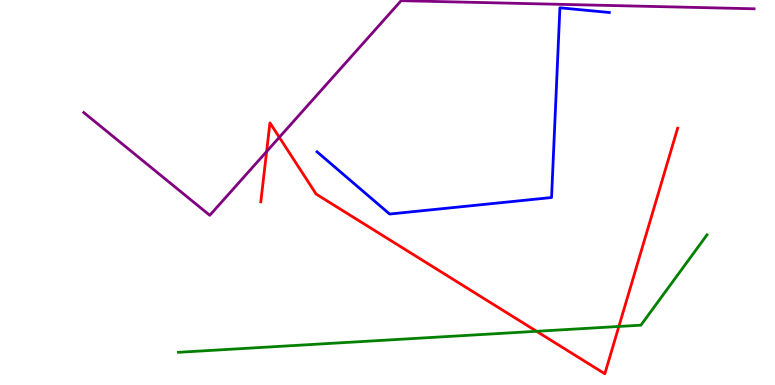[{'lines': ['blue', 'red'], 'intersections': []}, {'lines': ['green', 'red'], 'intersections': [{'x': 6.92, 'y': 1.39}, {'x': 7.99, 'y': 1.52}]}, {'lines': ['purple', 'red'], 'intersections': [{'x': 3.44, 'y': 6.06}, {'x': 3.6, 'y': 6.43}]}, {'lines': ['blue', 'green'], 'intersections': []}, {'lines': ['blue', 'purple'], 'intersections': []}, {'lines': ['green', 'purple'], 'intersections': []}]